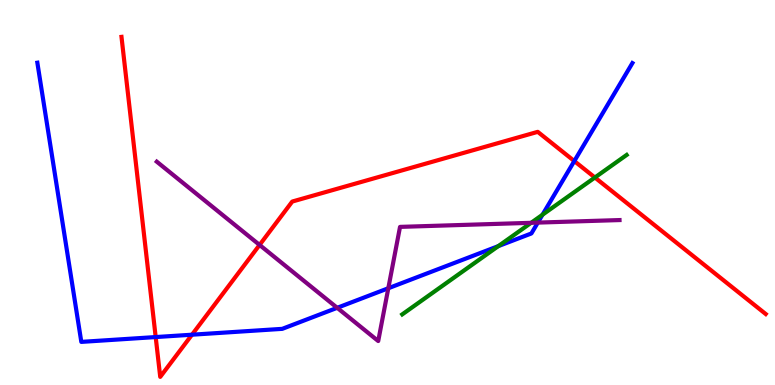[{'lines': ['blue', 'red'], 'intersections': [{'x': 2.01, 'y': 1.25}, {'x': 2.48, 'y': 1.31}, {'x': 7.41, 'y': 5.82}]}, {'lines': ['green', 'red'], 'intersections': [{'x': 7.68, 'y': 5.39}]}, {'lines': ['purple', 'red'], 'intersections': [{'x': 3.35, 'y': 3.64}]}, {'lines': ['blue', 'green'], 'intersections': [{'x': 6.43, 'y': 3.61}, {'x': 7.0, 'y': 4.42}]}, {'lines': ['blue', 'purple'], 'intersections': [{'x': 4.35, 'y': 2.0}, {'x': 5.01, 'y': 2.51}, {'x': 6.94, 'y': 4.22}]}, {'lines': ['green', 'purple'], 'intersections': [{'x': 6.85, 'y': 4.21}]}]